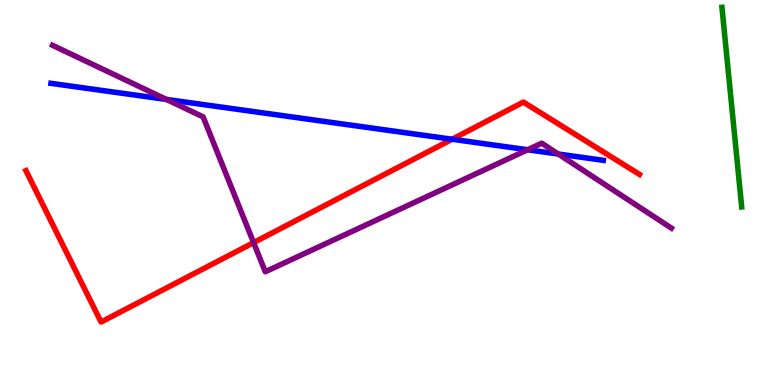[{'lines': ['blue', 'red'], 'intersections': [{'x': 5.83, 'y': 6.38}]}, {'lines': ['green', 'red'], 'intersections': []}, {'lines': ['purple', 'red'], 'intersections': [{'x': 3.27, 'y': 3.7}]}, {'lines': ['blue', 'green'], 'intersections': []}, {'lines': ['blue', 'purple'], 'intersections': [{'x': 2.15, 'y': 7.42}, {'x': 6.81, 'y': 6.11}, {'x': 7.2, 'y': 6.0}]}, {'lines': ['green', 'purple'], 'intersections': []}]